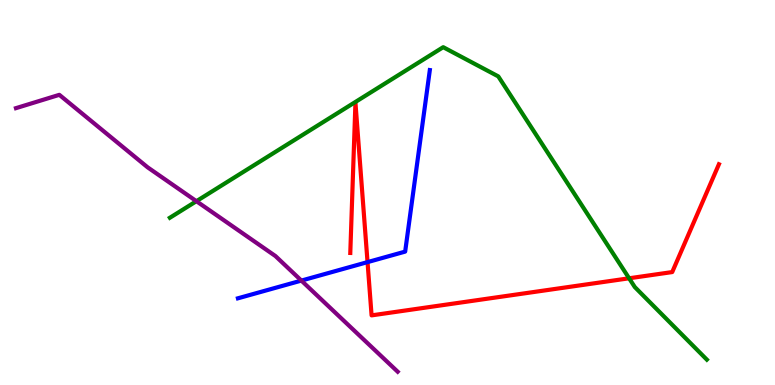[{'lines': ['blue', 'red'], 'intersections': [{'x': 4.74, 'y': 3.19}]}, {'lines': ['green', 'red'], 'intersections': [{'x': 8.12, 'y': 2.77}]}, {'lines': ['purple', 'red'], 'intersections': []}, {'lines': ['blue', 'green'], 'intersections': []}, {'lines': ['blue', 'purple'], 'intersections': [{'x': 3.89, 'y': 2.71}]}, {'lines': ['green', 'purple'], 'intersections': [{'x': 2.53, 'y': 4.77}]}]